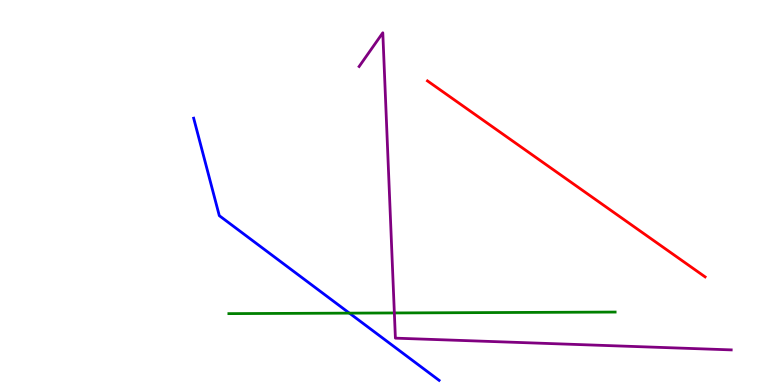[{'lines': ['blue', 'red'], 'intersections': []}, {'lines': ['green', 'red'], 'intersections': []}, {'lines': ['purple', 'red'], 'intersections': []}, {'lines': ['blue', 'green'], 'intersections': [{'x': 4.51, 'y': 1.87}]}, {'lines': ['blue', 'purple'], 'intersections': []}, {'lines': ['green', 'purple'], 'intersections': [{'x': 5.09, 'y': 1.87}]}]